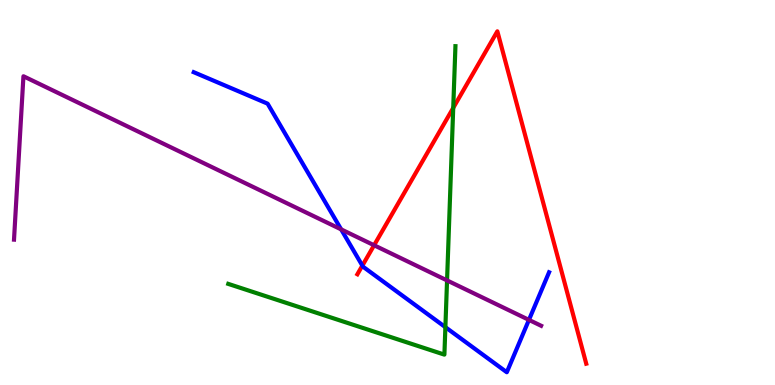[{'lines': ['blue', 'red'], 'intersections': [{'x': 4.68, 'y': 3.1}]}, {'lines': ['green', 'red'], 'intersections': [{'x': 5.85, 'y': 7.2}]}, {'lines': ['purple', 'red'], 'intersections': [{'x': 4.83, 'y': 3.63}]}, {'lines': ['blue', 'green'], 'intersections': [{'x': 5.75, 'y': 1.5}]}, {'lines': ['blue', 'purple'], 'intersections': [{'x': 4.4, 'y': 4.04}, {'x': 6.83, 'y': 1.69}]}, {'lines': ['green', 'purple'], 'intersections': [{'x': 5.77, 'y': 2.72}]}]